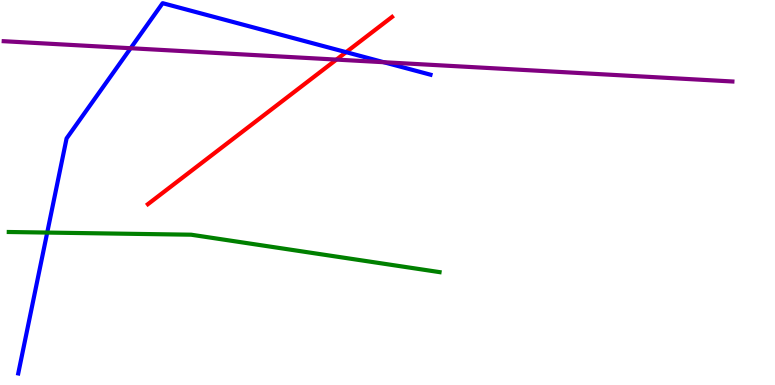[{'lines': ['blue', 'red'], 'intersections': [{'x': 4.47, 'y': 8.65}]}, {'lines': ['green', 'red'], 'intersections': []}, {'lines': ['purple', 'red'], 'intersections': [{'x': 4.34, 'y': 8.45}]}, {'lines': ['blue', 'green'], 'intersections': [{'x': 0.609, 'y': 3.96}]}, {'lines': ['blue', 'purple'], 'intersections': [{'x': 1.69, 'y': 8.75}, {'x': 4.95, 'y': 8.38}]}, {'lines': ['green', 'purple'], 'intersections': []}]